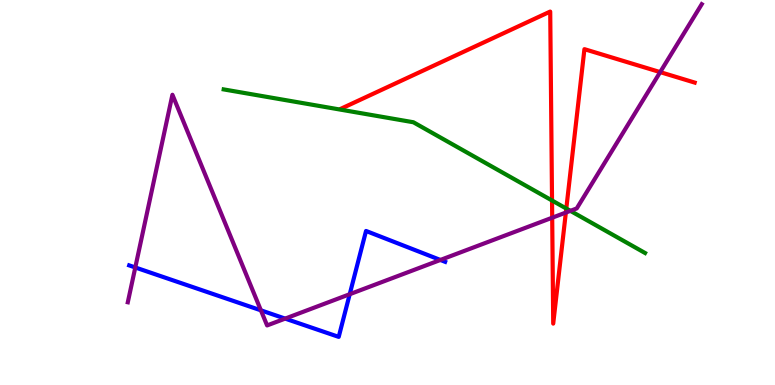[{'lines': ['blue', 'red'], 'intersections': []}, {'lines': ['green', 'red'], 'intersections': [{'x': 7.12, 'y': 4.79}, {'x': 7.31, 'y': 4.58}]}, {'lines': ['purple', 'red'], 'intersections': [{'x': 7.13, 'y': 4.35}, {'x': 7.3, 'y': 4.48}, {'x': 8.52, 'y': 8.13}]}, {'lines': ['blue', 'green'], 'intersections': []}, {'lines': ['blue', 'purple'], 'intersections': [{'x': 1.75, 'y': 3.05}, {'x': 3.37, 'y': 1.94}, {'x': 3.68, 'y': 1.72}, {'x': 4.51, 'y': 2.36}, {'x': 5.68, 'y': 3.25}]}, {'lines': ['green', 'purple'], 'intersections': [{'x': 7.36, 'y': 4.52}]}]